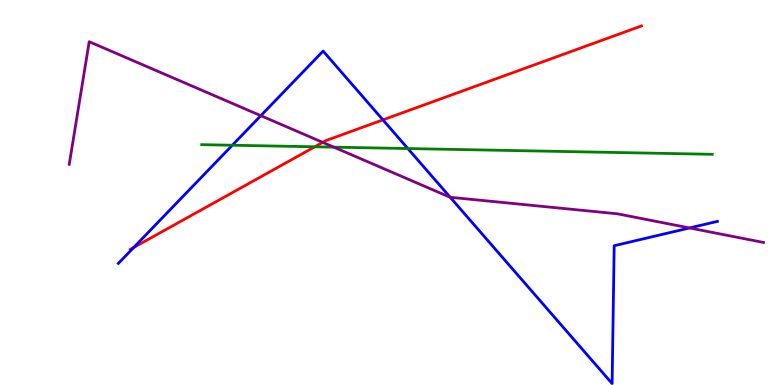[{'lines': ['blue', 'red'], 'intersections': [{'x': 1.73, 'y': 3.57}, {'x': 4.94, 'y': 6.89}]}, {'lines': ['green', 'red'], 'intersections': [{'x': 4.06, 'y': 6.19}]}, {'lines': ['purple', 'red'], 'intersections': [{'x': 4.16, 'y': 6.3}]}, {'lines': ['blue', 'green'], 'intersections': [{'x': 3.0, 'y': 6.23}, {'x': 5.26, 'y': 6.14}]}, {'lines': ['blue', 'purple'], 'intersections': [{'x': 3.37, 'y': 7.0}, {'x': 5.81, 'y': 4.88}, {'x': 8.9, 'y': 4.08}]}, {'lines': ['green', 'purple'], 'intersections': [{'x': 4.31, 'y': 6.18}]}]